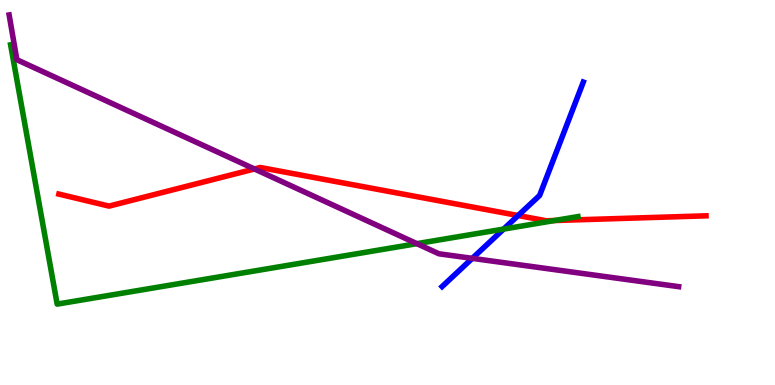[{'lines': ['blue', 'red'], 'intersections': [{'x': 6.69, 'y': 4.4}]}, {'lines': ['green', 'red'], 'intersections': [{'x': 7.16, 'y': 4.27}]}, {'lines': ['purple', 'red'], 'intersections': [{'x': 3.28, 'y': 5.61}]}, {'lines': ['blue', 'green'], 'intersections': [{'x': 6.5, 'y': 4.05}]}, {'lines': ['blue', 'purple'], 'intersections': [{'x': 6.09, 'y': 3.29}]}, {'lines': ['green', 'purple'], 'intersections': [{'x': 5.38, 'y': 3.67}]}]